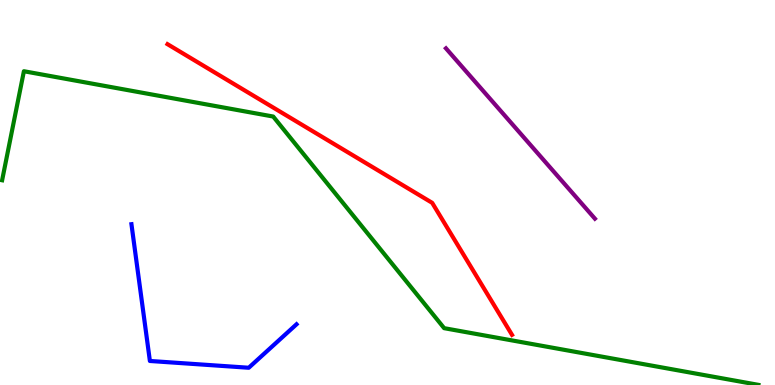[{'lines': ['blue', 'red'], 'intersections': []}, {'lines': ['green', 'red'], 'intersections': []}, {'lines': ['purple', 'red'], 'intersections': []}, {'lines': ['blue', 'green'], 'intersections': []}, {'lines': ['blue', 'purple'], 'intersections': []}, {'lines': ['green', 'purple'], 'intersections': []}]